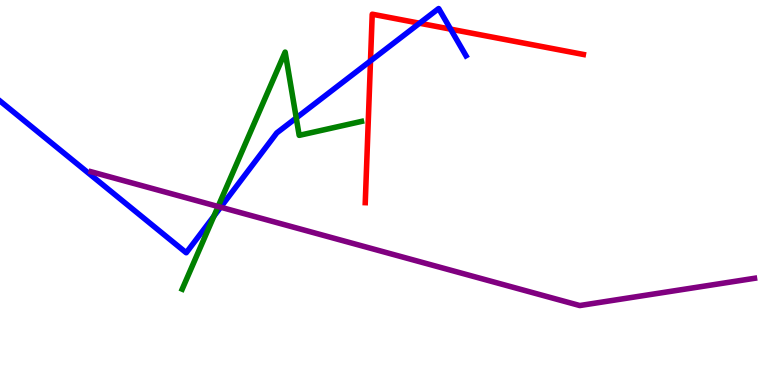[{'lines': ['blue', 'red'], 'intersections': [{'x': 4.78, 'y': 8.42}, {'x': 5.41, 'y': 9.4}, {'x': 5.81, 'y': 9.24}]}, {'lines': ['green', 'red'], 'intersections': []}, {'lines': ['purple', 'red'], 'intersections': []}, {'lines': ['blue', 'green'], 'intersections': [{'x': 2.76, 'y': 4.39}, {'x': 3.82, 'y': 6.94}]}, {'lines': ['blue', 'purple'], 'intersections': [{'x': 2.85, 'y': 4.62}]}, {'lines': ['green', 'purple'], 'intersections': [{'x': 2.81, 'y': 4.64}]}]